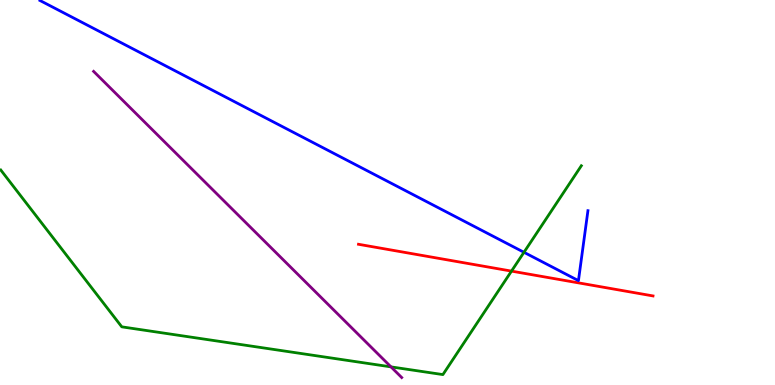[{'lines': ['blue', 'red'], 'intersections': []}, {'lines': ['green', 'red'], 'intersections': [{'x': 6.6, 'y': 2.96}]}, {'lines': ['purple', 'red'], 'intersections': []}, {'lines': ['blue', 'green'], 'intersections': [{'x': 6.76, 'y': 3.45}]}, {'lines': ['blue', 'purple'], 'intersections': []}, {'lines': ['green', 'purple'], 'intersections': [{'x': 5.04, 'y': 0.471}]}]